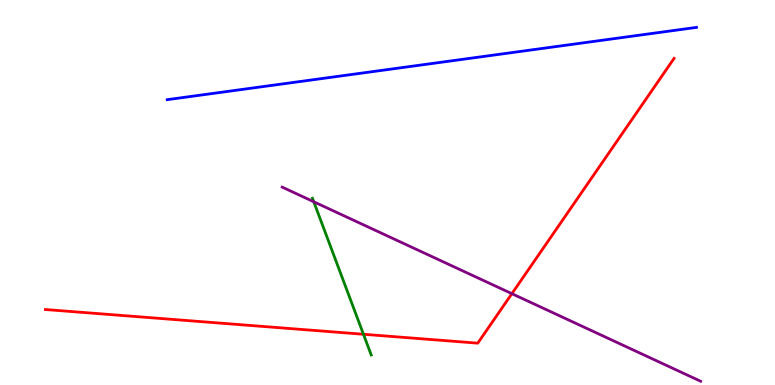[{'lines': ['blue', 'red'], 'intersections': []}, {'lines': ['green', 'red'], 'intersections': [{'x': 4.69, 'y': 1.32}]}, {'lines': ['purple', 'red'], 'intersections': [{'x': 6.6, 'y': 2.37}]}, {'lines': ['blue', 'green'], 'intersections': []}, {'lines': ['blue', 'purple'], 'intersections': []}, {'lines': ['green', 'purple'], 'intersections': [{'x': 4.05, 'y': 4.76}]}]